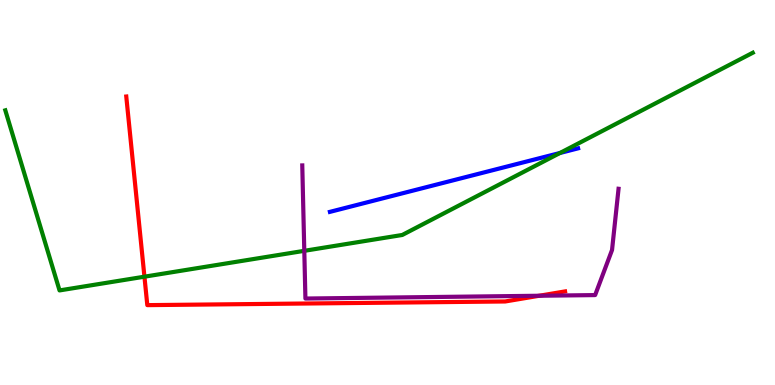[{'lines': ['blue', 'red'], 'intersections': []}, {'lines': ['green', 'red'], 'intersections': [{'x': 1.86, 'y': 2.81}]}, {'lines': ['purple', 'red'], 'intersections': [{'x': 6.96, 'y': 2.32}]}, {'lines': ['blue', 'green'], 'intersections': [{'x': 7.23, 'y': 6.03}]}, {'lines': ['blue', 'purple'], 'intersections': []}, {'lines': ['green', 'purple'], 'intersections': [{'x': 3.93, 'y': 3.49}]}]